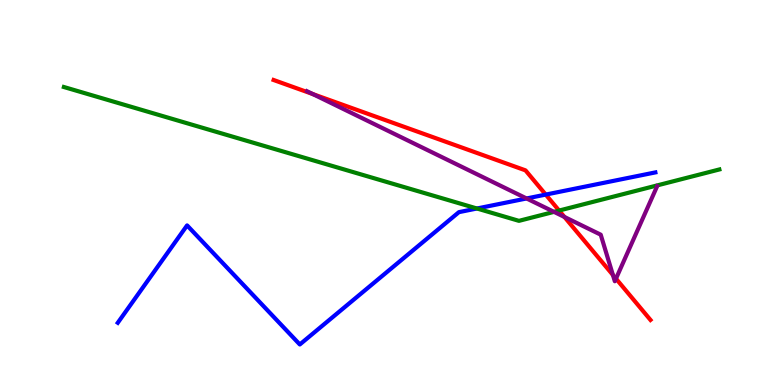[{'lines': ['blue', 'red'], 'intersections': [{'x': 7.04, 'y': 4.95}]}, {'lines': ['green', 'red'], 'intersections': [{'x': 7.21, 'y': 4.53}]}, {'lines': ['purple', 'red'], 'intersections': [{'x': 4.03, 'y': 7.56}, {'x': 7.28, 'y': 4.36}, {'x': 7.91, 'y': 2.86}, {'x': 7.95, 'y': 2.76}]}, {'lines': ['blue', 'green'], 'intersections': [{'x': 6.15, 'y': 4.58}]}, {'lines': ['blue', 'purple'], 'intersections': [{'x': 6.79, 'y': 4.85}]}, {'lines': ['green', 'purple'], 'intersections': [{'x': 7.15, 'y': 4.5}]}]